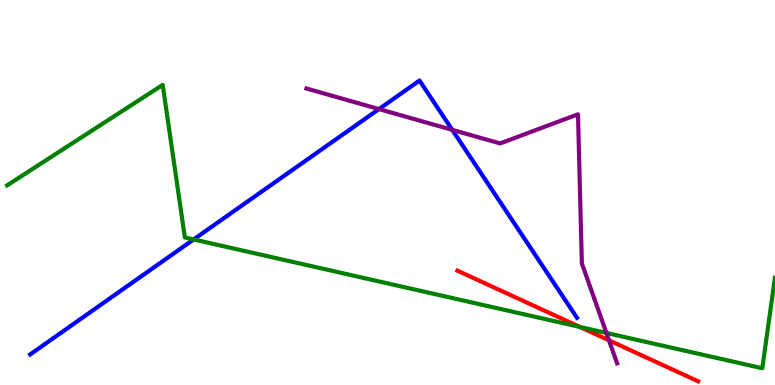[{'lines': ['blue', 'red'], 'intersections': []}, {'lines': ['green', 'red'], 'intersections': [{'x': 7.48, 'y': 1.51}]}, {'lines': ['purple', 'red'], 'intersections': [{'x': 7.86, 'y': 1.16}]}, {'lines': ['blue', 'green'], 'intersections': [{'x': 2.5, 'y': 3.78}]}, {'lines': ['blue', 'purple'], 'intersections': [{'x': 4.89, 'y': 7.17}, {'x': 5.84, 'y': 6.63}]}, {'lines': ['green', 'purple'], 'intersections': [{'x': 7.82, 'y': 1.35}]}]